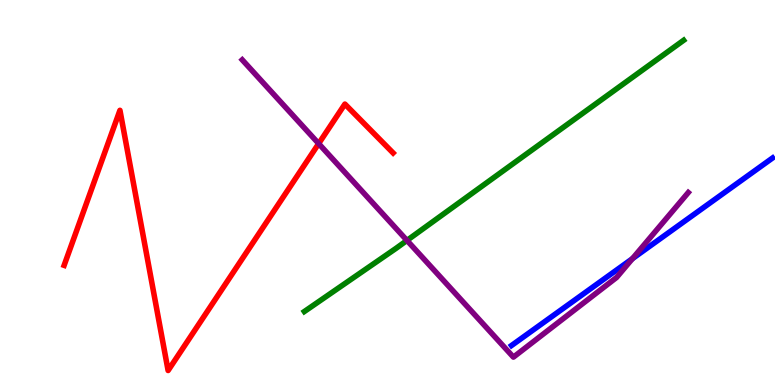[{'lines': ['blue', 'red'], 'intersections': []}, {'lines': ['green', 'red'], 'intersections': []}, {'lines': ['purple', 'red'], 'intersections': [{'x': 4.11, 'y': 6.27}]}, {'lines': ['blue', 'green'], 'intersections': []}, {'lines': ['blue', 'purple'], 'intersections': [{'x': 8.16, 'y': 3.28}]}, {'lines': ['green', 'purple'], 'intersections': [{'x': 5.25, 'y': 3.76}]}]